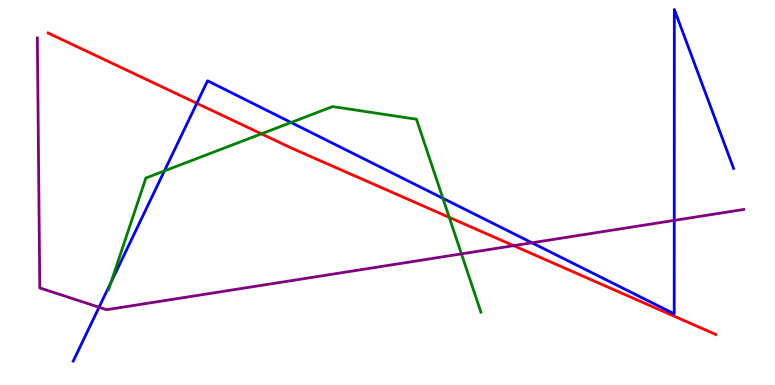[{'lines': ['blue', 'red'], 'intersections': [{'x': 2.54, 'y': 7.32}]}, {'lines': ['green', 'red'], 'intersections': [{'x': 3.37, 'y': 6.52}, {'x': 5.8, 'y': 4.35}]}, {'lines': ['purple', 'red'], 'intersections': [{'x': 6.63, 'y': 3.62}]}, {'lines': ['blue', 'green'], 'intersections': [{'x': 1.43, 'y': 2.67}, {'x': 2.12, 'y': 5.56}, {'x': 3.76, 'y': 6.82}, {'x': 5.71, 'y': 4.85}]}, {'lines': ['blue', 'purple'], 'intersections': [{'x': 1.28, 'y': 2.02}, {'x': 6.86, 'y': 3.69}, {'x': 8.7, 'y': 4.28}]}, {'lines': ['green', 'purple'], 'intersections': [{'x': 5.95, 'y': 3.41}]}]